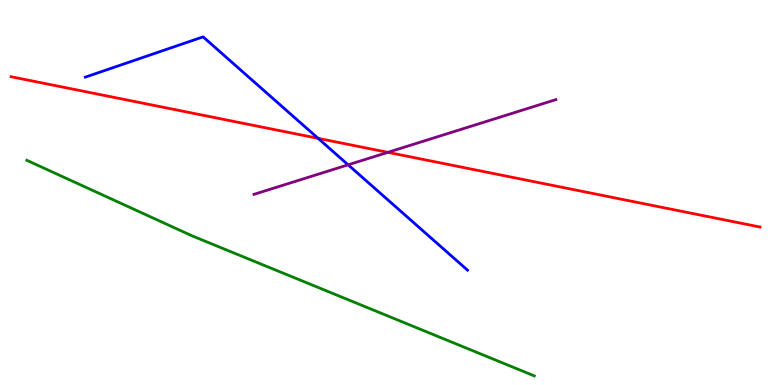[{'lines': ['blue', 'red'], 'intersections': [{'x': 4.1, 'y': 6.41}]}, {'lines': ['green', 'red'], 'intersections': []}, {'lines': ['purple', 'red'], 'intersections': [{'x': 5.0, 'y': 6.04}]}, {'lines': ['blue', 'green'], 'intersections': []}, {'lines': ['blue', 'purple'], 'intersections': [{'x': 4.49, 'y': 5.72}]}, {'lines': ['green', 'purple'], 'intersections': []}]